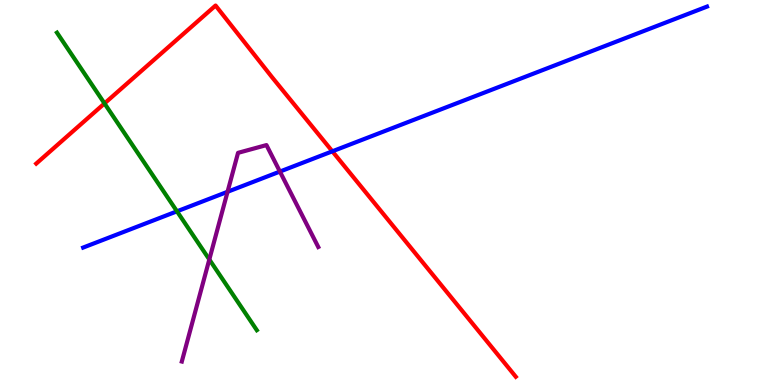[{'lines': ['blue', 'red'], 'intersections': [{'x': 4.29, 'y': 6.07}]}, {'lines': ['green', 'red'], 'intersections': [{'x': 1.35, 'y': 7.31}]}, {'lines': ['purple', 'red'], 'intersections': []}, {'lines': ['blue', 'green'], 'intersections': [{'x': 2.28, 'y': 4.51}]}, {'lines': ['blue', 'purple'], 'intersections': [{'x': 2.94, 'y': 5.02}, {'x': 3.61, 'y': 5.54}]}, {'lines': ['green', 'purple'], 'intersections': [{'x': 2.7, 'y': 3.26}]}]